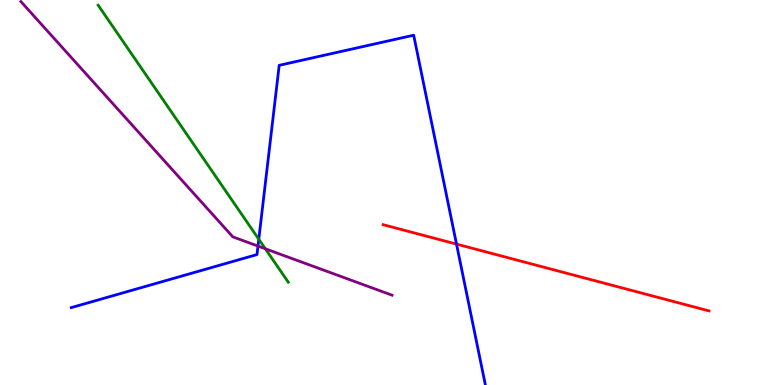[{'lines': ['blue', 'red'], 'intersections': [{'x': 5.89, 'y': 3.66}]}, {'lines': ['green', 'red'], 'intersections': []}, {'lines': ['purple', 'red'], 'intersections': []}, {'lines': ['blue', 'green'], 'intersections': [{'x': 3.34, 'y': 3.79}]}, {'lines': ['blue', 'purple'], 'intersections': [{'x': 3.33, 'y': 3.61}]}, {'lines': ['green', 'purple'], 'intersections': [{'x': 3.42, 'y': 3.54}]}]